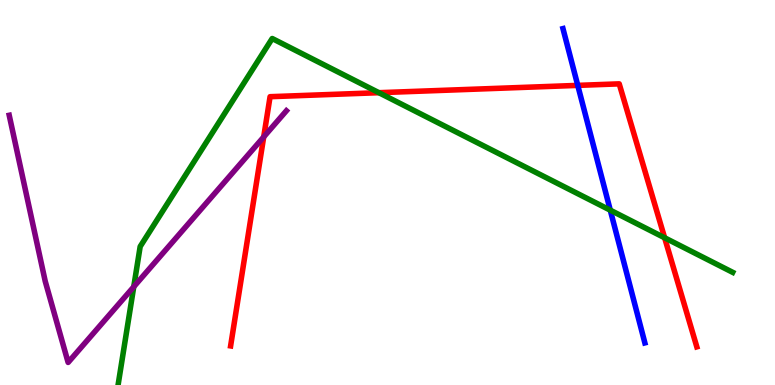[{'lines': ['blue', 'red'], 'intersections': [{'x': 7.45, 'y': 7.78}]}, {'lines': ['green', 'red'], 'intersections': [{'x': 4.89, 'y': 7.59}, {'x': 8.58, 'y': 3.82}]}, {'lines': ['purple', 'red'], 'intersections': [{'x': 3.4, 'y': 6.44}]}, {'lines': ['blue', 'green'], 'intersections': [{'x': 7.87, 'y': 4.54}]}, {'lines': ['blue', 'purple'], 'intersections': []}, {'lines': ['green', 'purple'], 'intersections': [{'x': 1.73, 'y': 2.55}]}]